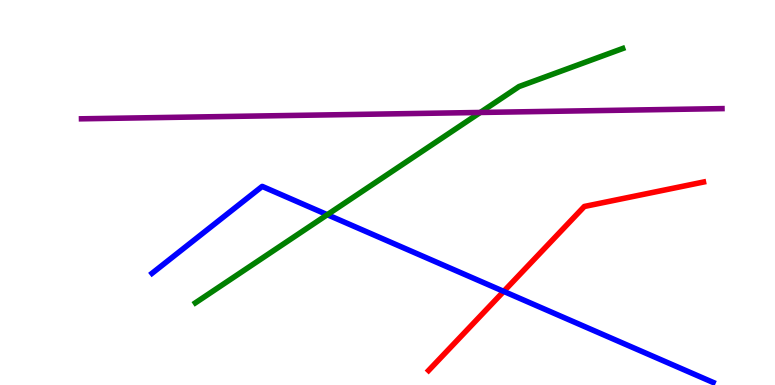[{'lines': ['blue', 'red'], 'intersections': [{'x': 6.5, 'y': 2.43}]}, {'lines': ['green', 'red'], 'intersections': []}, {'lines': ['purple', 'red'], 'intersections': []}, {'lines': ['blue', 'green'], 'intersections': [{'x': 4.22, 'y': 4.42}]}, {'lines': ['blue', 'purple'], 'intersections': []}, {'lines': ['green', 'purple'], 'intersections': [{'x': 6.2, 'y': 7.08}]}]